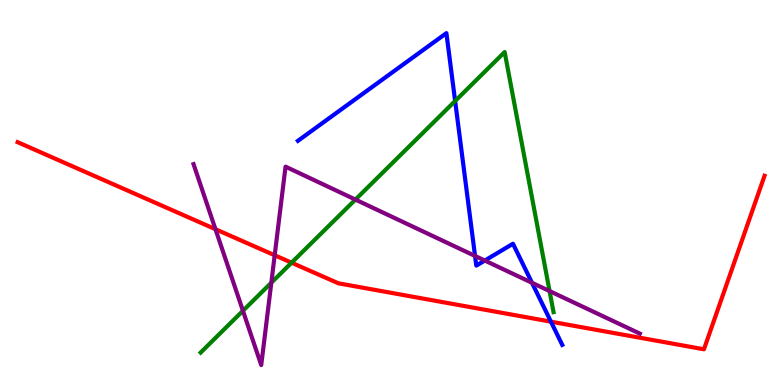[{'lines': ['blue', 'red'], 'intersections': [{'x': 7.11, 'y': 1.64}]}, {'lines': ['green', 'red'], 'intersections': [{'x': 3.76, 'y': 3.18}]}, {'lines': ['purple', 'red'], 'intersections': [{'x': 2.78, 'y': 4.05}, {'x': 3.54, 'y': 3.37}]}, {'lines': ['blue', 'green'], 'intersections': [{'x': 5.87, 'y': 7.38}]}, {'lines': ['blue', 'purple'], 'intersections': [{'x': 6.13, 'y': 3.35}, {'x': 6.26, 'y': 3.23}, {'x': 6.86, 'y': 2.65}]}, {'lines': ['green', 'purple'], 'intersections': [{'x': 3.13, 'y': 1.93}, {'x': 3.5, 'y': 2.66}, {'x': 4.59, 'y': 4.82}, {'x': 7.09, 'y': 2.44}]}]